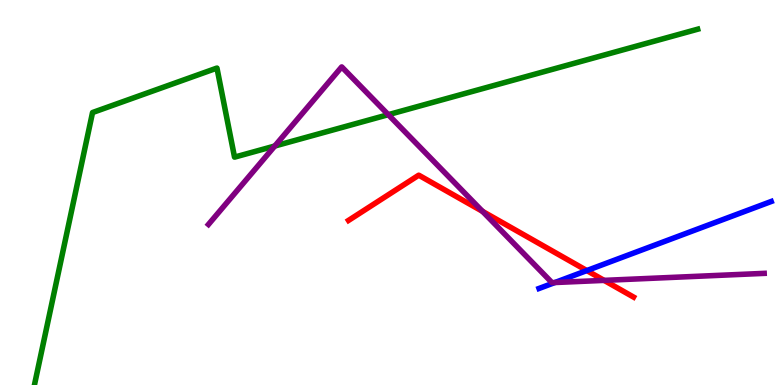[{'lines': ['blue', 'red'], 'intersections': [{'x': 7.57, 'y': 2.97}]}, {'lines': ['green', 'red'], 'intersections': []}, {'lines': ['purple', 'red'], 'intersections': [{'x': 6.23, 'y': 4.51}, {'x': 7.8, 'y': 2.72}]}, {'lines': ['blue', 'green'], 'intersections': []}, {'lines': ['blue', 'purple'], 'intersections': [{'x': 7.16, 'y': 2.66}]}, {'lines': ['green', 'purple'], 'intersections': [{'x': 3.55, 'y': 6.21}, {'x': 5.01, 'y': 7.02}]}]